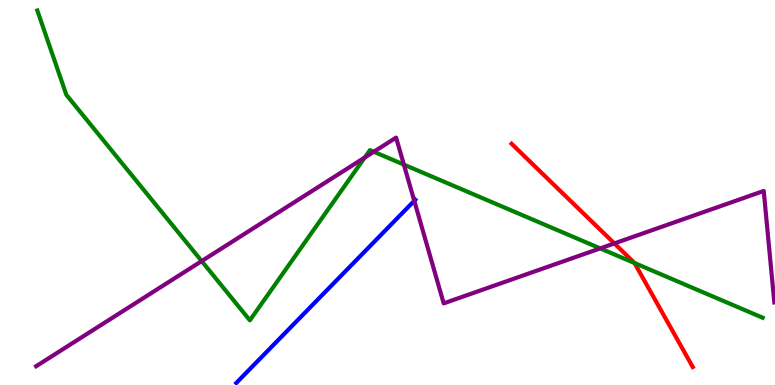[{'lines': ['blue', 'red'], 'intersections': []}, {'lines': ['green', 'red'], 'intersections': [{'x': 8.19, 'y': 3.17}]}, {'lines': ['purple', 'red'], 'intersections': [{'x': 7.93, 'y': 3.68}]}, {'lines': ['blue', 'green'], 'intersections': []}, {'lines': ['blue', 'purple'], 'intersections': [{'x': 5.35, 'y': 4.78}]}, {'lines': ['green', 'purple'], 'intersections': [{'x': 2.6, 'y': 3.22}, {'x': 4.71, 'y': 5.91}, {'x': 4.82, 'y': 6.06}, {'x': 5.21, 'y': 5.72}, {'x': 7.74, 'y': 3.55}]}]